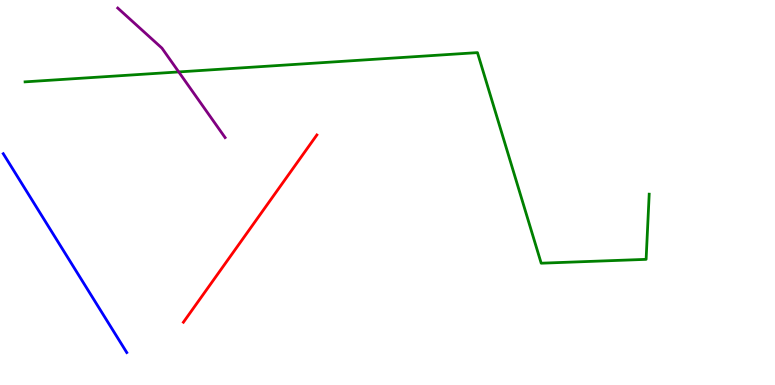[{'lines': ['blue', 'red'], 'intersections': []}, {'lines': ['green', 'red'], 'intersections': []}, {'lines': ['purple', 'red'], 'intersections': []}, {'lines': ['blue', 'green'], 'intersections': []}, {'lines': ['blue', 'purple'], 'intersections': []}, {'lines': ['green', 'purple'], 'intersections': [{'x': 2.31, 'y': 8.13}]}]